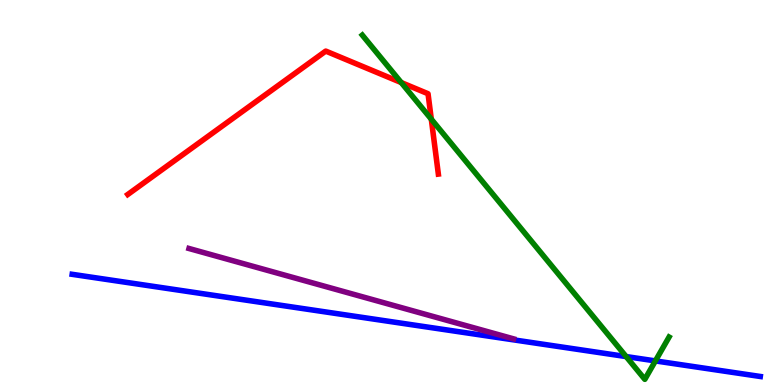[{'lines': ['blue', 'red'], 'intersections': []}, {'lines': ['green', 'red'], 'intersections': [{'x': 5.18, 'y': 7.86}, {'x': 5.57, 'y': 6.9}]}, {'lines': ['purple', 'red'], 'intersections': []}, {'lines': ['blue', 'green'], 'intersections': [{'x': 8.08, 'y': 0.739}, {'x': 8.46, 'y': 0.626}]}, {'lines': ['blue', 'purple'], 'intersections': []}, {'lines': ['green', 'purple'], 'intersections': []}]